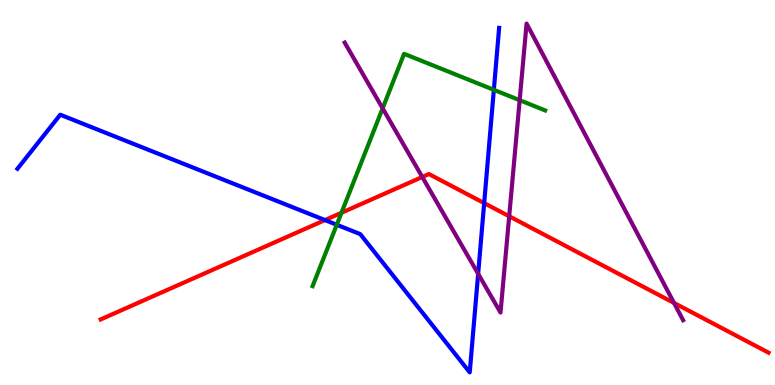[{'lines': ['blue', 'red'], 'intersections': [{'x': 4.19, 'y': 4.28}, {'x': 6.25, 'y': 4.72}]}, {'lines': ['green', 'red'], 'intersections': [{'x': 4.41, 'y': 4.47}]}, {'lines': ['purple', 'red'], 'intersections': [{'x': 5.45, 'y': 5.4}, {'x': 6.57, 'y': 4.38}, {'x': 8.7, 'y': 2.13}]}, {'lines': ['blue', 'green'], 'intersections': [{'x': 4.35, 'y': 4.16}, {'x': 6.37, 'y': 7.67}]}, {'lines': ['blue', 'purple'], 'intersections': [{'x': 6.17, 'y': 2.89}]}, {'lines': ['green', 'purple'], 'intersections': [{'x': 4.94, 'y': 7.19}, {'x': 6.71, 'y': 7.4}]}]